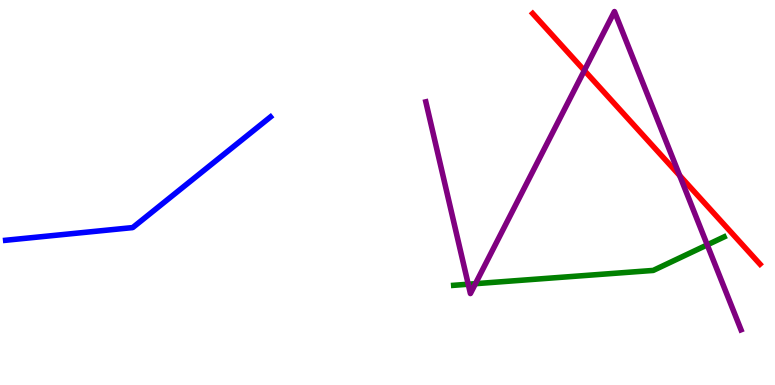[{'lines': ['blue', 'red'], 'intersections': []}, {'lines': ['green', 'red'], 'intersections': []}, {'lines': ['purple', 'red'], 'intersections': [{'x': 7.54, 'y': 8.17}, {'x': 8.77, 'y': 5.44}]}, {'lines': ['blue', 'green'], 'intersections': []}, {'lines': ['blue', 'purple'], 'intersections': []}, {'lines': ['green', 'purple'], 'intersections': [{'x': 6.04, 'y': 2.62}, {'x': 6.13, 'y': 2.63}, {'x': 9.13, 'y': 3.64}]}]